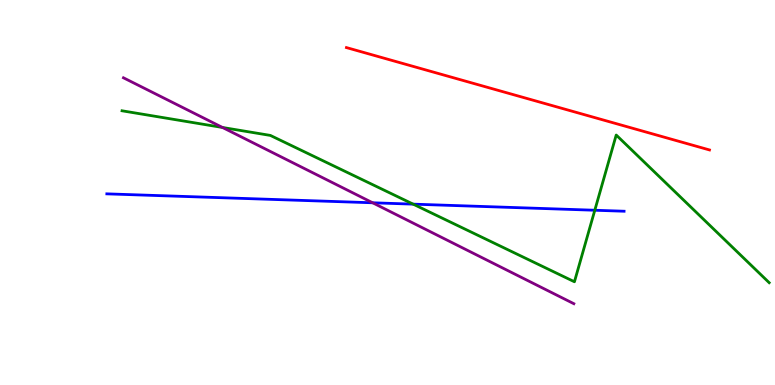[{'lines': ['blue', 'red'], 'intersections': []}, {'lines': ['green', 'red'], 'intersections': []}, {'lines': ['purple', 'red'], 'intersections': []}, {'lines': ['blue', 'green'], 'intersections': [{'x': 5.33, 'y': 4.7}, {'x': 7.67, 'y': 4.54}]}, {'lines': ['blue', 'purple'], 'intersections': [{'x': 4.81, 'y': 4.73}]}, {'lines': ['green', 'purple'], 'intersections': [{'x': 2.87, 'y': 6.69}]}]